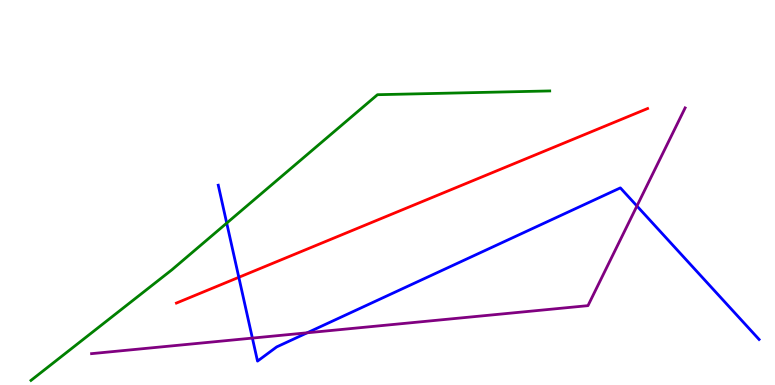[{'lines': ['blue', 'red'], 'intersections': [{'x': 3.08, 'y': 2.8}]}, {'lines': ['green', 'red'], 'intersections': []}, {'lines': ['purple', 'red'], 'intersections': []}, {'lines': ['blue', 'green'], 'intersections': [{'x': 2.93, 'y': 4.21}]}, {'lines': ['blue', 'purple'], 'intersections': [{'x': 3.26, 'y': 1.22}, {'x': 3.96, 'y': 1.36}, {'x': 8.22, 'y': 4.65}]}, {'lines': ['green', 'purple'], 'intersections': []}]